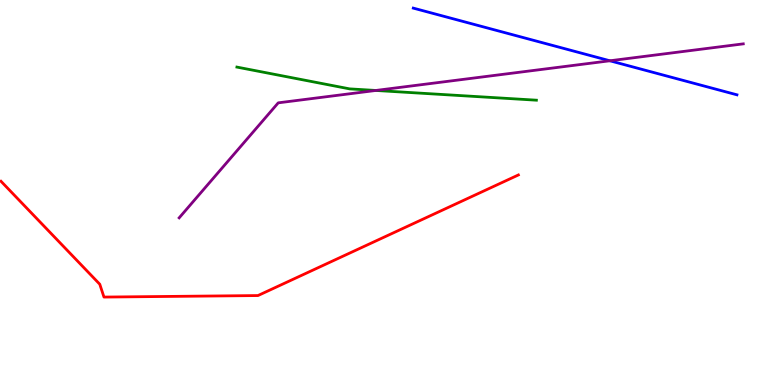[{'lines': ['blue', 'red'], 'intersections': []}, {'lines': ['green', 'red'], 'intersections': []}, {'lines': ['purple', 'red'], 'intersections': []}, {'lines': ['blue', 'green'], 'intersections': []}, {'lines': ['blue', 'purple'], 'intersections': [{'x': 7.87, 'y': 8.42}]}, {'lines': ['green', 'purple'], 'intersections': [{'x': 4.85, 'y': 7.65}]}]